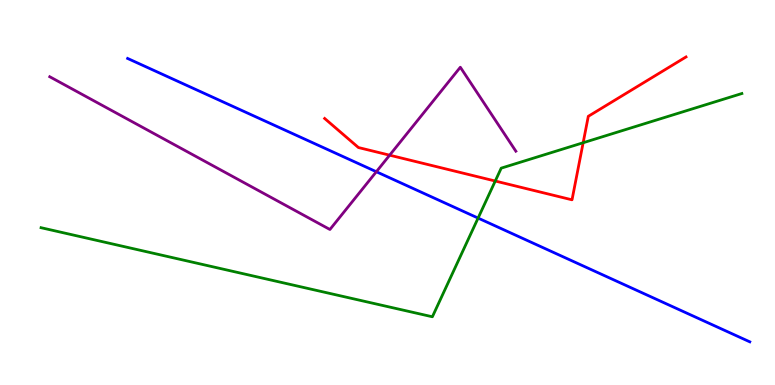[{'lines': ['blue', 'red'], 'intersections': []}, {'lines': ['green', 'red'], 'intersections': [{'x': 6.39, 'y': 5.3}, {'x': 7.52, 'y': 6.29}]}, {'lines': ['purple', 'red'], 'intersections': [{'x': 5.03, 'y': 5.97}]}, {'lines': ['blue', 'green'], 'intersections': [{'x': 6.17, 'y': 4.34}]}, {'lines': ['blue', 'purple'], 'intersections': [{'x': 4.86, 'y': 5.54}]}, {'lines': ['green', 'purple'], 'intersections': []}]